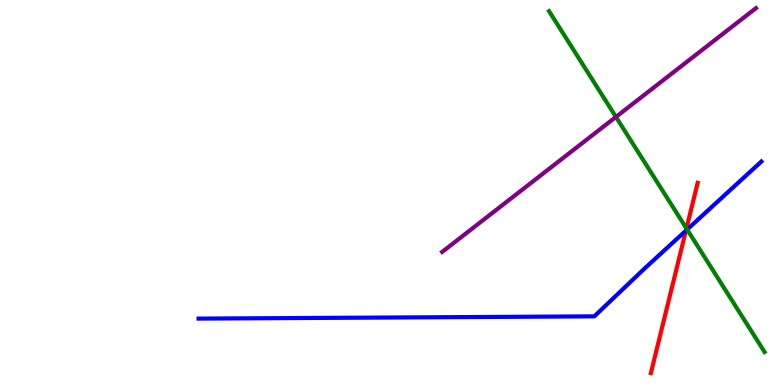[{'lines': ['blue', 'red'], 'intersections': [{'x': 8.85, 'y': 4.01}]}, {'lines': ['green', 'red'], 'intersections': [{'x': 8.86, 'y': 4.07}]}, {'lines': ['purple', 'red'], 'intersections': []}, {'lines': ['blue', 'green'], 'intersections': [{'x': 8.87, 'y': 4.04}]}, {'lines': ['blue', 'purple'], 'intersections': []}, {'lines': ['green', 'purple'], 'intersections': [{'x': 7.95, 'y': 6.96}]}]